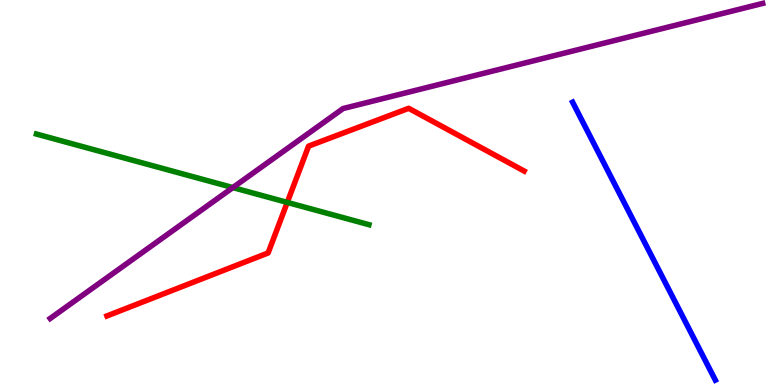[{'lines': ['blue', 'red'], 'intersections': []}, {'lines': ['green', 'red'], 'intersections': [{'x': 3.71, 'y': 4.74}]}, {'lines': ['purple', 'red'], 'intersections': []}, {'lines': ['blue', 'green'], 'intersections': []}, {'lines': ['blue', 'purple'], 'intersections': []}, {'lines': ['green', 'purple'], 'intersections': [{'x': 3.0, 'y': 5.13}]}]